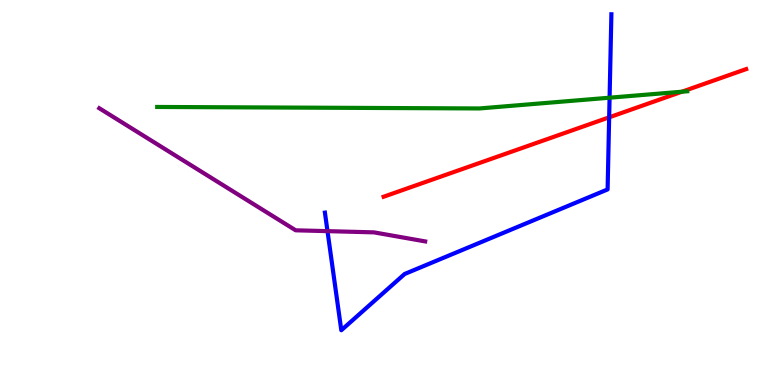[{'lines': ['blue', 'red'], 'intersections': [{'x': 7.86, 'y': 6.95}]}, {'lines': ['green', 'red'], 'intersections': [{'x': 8.8, 'y': 7.62}]}, {'lines': ['purple', 'red'], 'intersections': []}, {'lines': ['blue', 'green'], 'intersections': [{'x': 7.87, 'y': 7.46}]}, {'lines': ['blue', 'purple'], 'intersections': [{'x': 4.23, 'y': 4.0}]}, {'lines': ['green', 'purple'], 'intersections': []}]